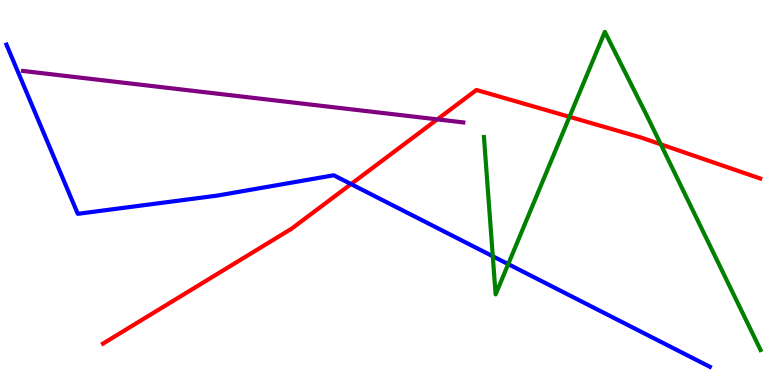[{'lines': ['blue', 'red'], 'intersections': [{'x': 4.53, 'y': 5.22}]}, {'lines': ['green', 'red'], 'intersections': [{'x': 7.35, 'y': 6.97}, {'x': 8.53, 'y': 6.25}]}, {'lines': ['purple', 'red'], 'intersections': [{'x': 5.64, 'y': 6.9}]}, {'lines': ['blue', 'green'], 'intersections': [{'x': 6.36, 'y': 3.34}, {'x': 6.56, 'y': 3.14}]}, {'lines': ['blue', 'purple'], 'intersections': []}, {'lines': ['green', 'purple'], 'intersections': []}]